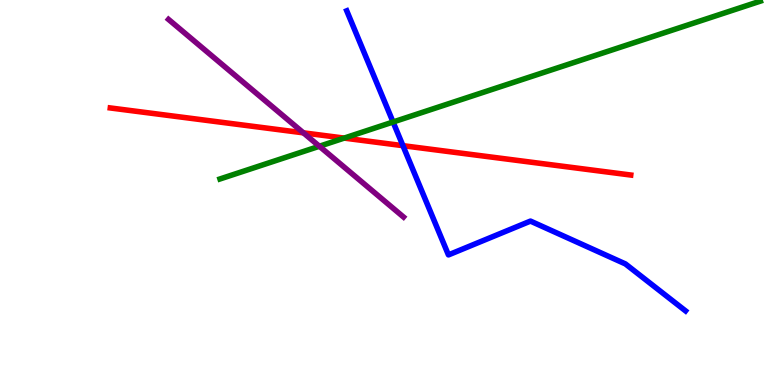[{'lines': ['blue', 'red'], 'intersections': [{'x': 5.2, 'y': 6.22}]}, {'lines': ['green', 'red'], 'intersections': [{'x': 4.44, 'y': 6.41}]}, {'lines': ['purple', 'red'], 'intersections': [{'x': 3.92, 'y': 6.55}]}, {'lines': ['blue', 'green'], 'intersections': [{'x': 5.07, 'y': 6.83}]}, {'lines': ['blue', 'purple'], 'intersections': []}, {'lines': ['green', 'purple'], 'intersections': [{'x': 4.12, 'y': 6.2}]}]